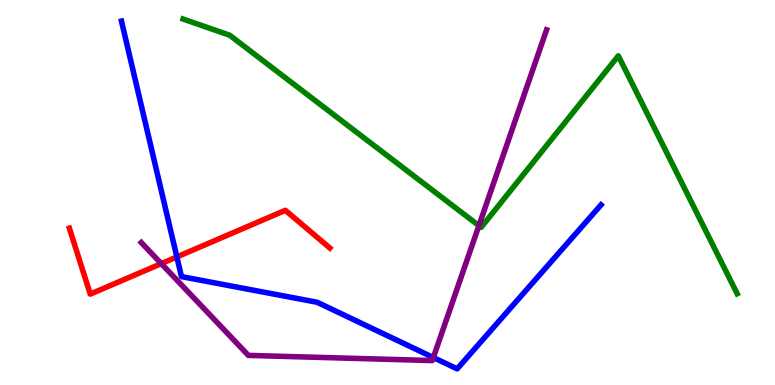[{'lines': ['blue', 'red'], 'intersections': [{'x': 2.28, 'y': 3.33}]}, {'lines': ['green', 'red'], 'intersections': []}, {'lines': ['purple', 'red'], 'intersections': [{'x': 2.08, 'y': 3.15}]}, {'lines': ['blue', 'green'], 'intersections': []}, {'lines': ['blue', 'purple'], 'intersections': [{'x': 5.59, 'y': 0.714}]}, {'lines': ['green', 'purple'], 'intersections': [{'x': 6.18, 'y': 4.14}]}]